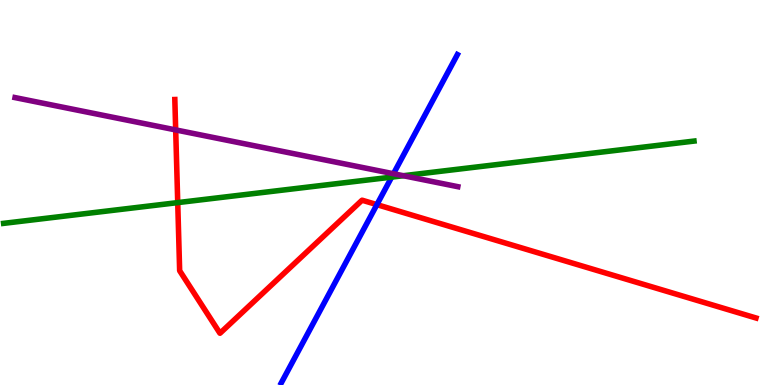[{'lines': ['blue', 'red'], 'intersections': [{'x': 4.86, 'y': 4.68}]}, {'lines': ['green', 'red'], 'intersections': [{'x': 2.29, 'y': 4.74}]}, {'lines': ['purple', 'red'], 'intersections': [{'x': 2.27, 'y': 6.63}]}, {'lines': ['blue', 'green'], 'intersections': [{'x': 5.05, 'y': 5.4}]}, {'lines': ['blue', 'purple'], 'intersections': [{'x': 5.08, 'y': 5.49}]}, {'lines': ['green', 'purple'], 'intersections': [{'x': 5.2, 'y': 5.44}]}]